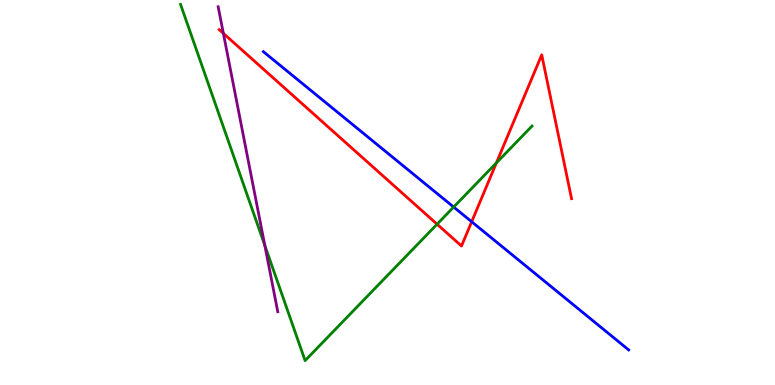[{'lines': ['blue', 'red'], 'intersections': [{'x': 6.09, 'y': 4.24}]}, {'lines': ['green', 'red'], 'intersections': [{'x': 5.64, 'y': 4.18}, {'x': 6.4, 'y': 5.77}]}, {'lines': ['purple', 'red'], 'intersections': [{'x': 2.88, 'y': 9.13}]}, {'lines': ['blue', 'green'], 'intersections': [{'x': 5.85, 'y': 4.62}]}, {'lines': ['blue', 'purple'], 'intersections': []}, {'lines': ['green', 'purple'], 'intersections': [{'x': 3.42, 'y': 3.63}]}]